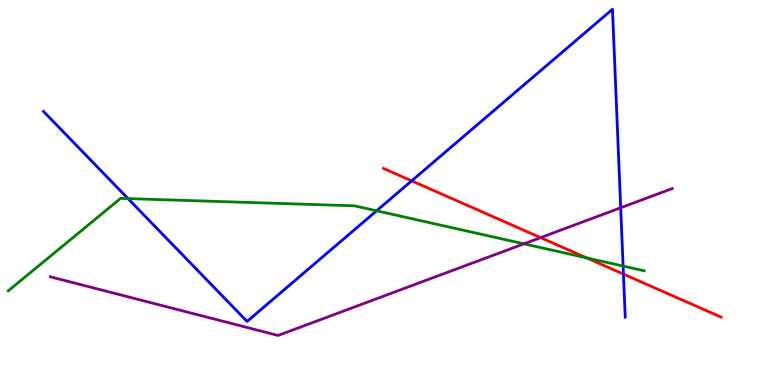[{'lines': ['blue', 'red'], 'intersections': [{'x': 5.31, 'y': 5.3}, {'x': 8.04, 'y': 2.88}]}, {'lines': ['green', 'red'], 'intersections': [{'x': 7.57, 'y': 3.3}]}, {'lines': ['purple', 'red'], 'intersections': [{'x': 6.98, 'y': 3.83}]}, {'lines': ['blue', 'green'], 'intersections': [{'x': 1.65, 'y': 4.84}, {'x': 4.86, 'y': 4.53}, {'x': 8.04, 'y': 3.09}]}, {'lines': ['blue', 'purple'], 'intersections': [{'x': 8.01, 'y': 4.6}]}, {'lines': ['green', 'purple'], 'intersections': [{'x': 6.76, 'y': 3.67}]}]